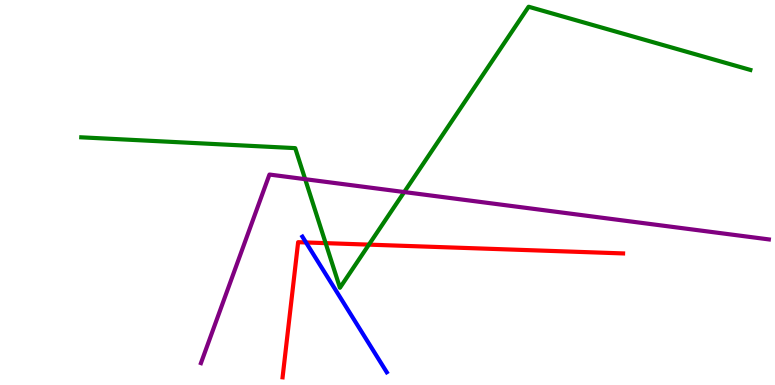[{'lines': ['blue', 'red'], 'intersections': [{'x': 3.95, 'y': 3.7}]}, {'lines': ['green', 'red'], 'intersections': [{'x': 4.2, 'y': 3.68}, {'x': 4.76, 'y': 3.65}]}, {'lines': ['purple', 'red'], 'intersections': []}, {'lines': ['blue', 'green'], 'intersections': []}, {'lines': ['blue', 'purple'], 'intersections': []}, {'lines': ['green', 'purple'], 'intersections': [{'x': 3.94, 'y': 5.35}, {'x': 5.22, 'y': 5.01}]}]